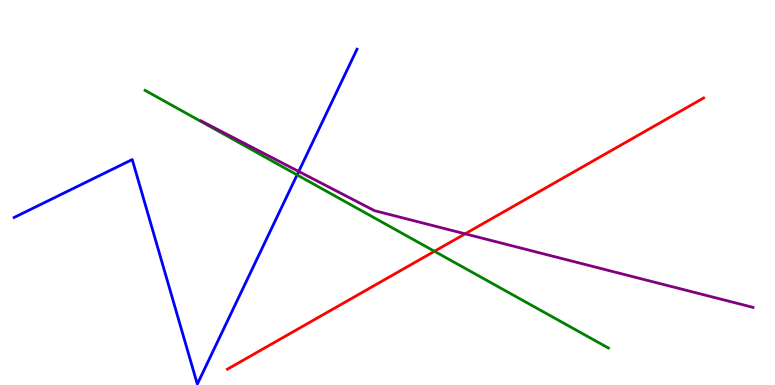[{'lines': ['blue', 'red'], 'intersections': []}, {'lines': ['green', 'red'], 'intersections': [{'x': 5.61, 'y': 3.47}]}, {'lines': ['purple', 'red'], 'intersections': [{'x': 6.0, 'y': 3.93}]}, {'lines': ['blue', 'green'], 'intersections': [{'x': 3.83, 'y': 5.46}]}, {'lines': ['blue', 'purple'], 'intersections': [{'x': 3.85, 'y': 5.55}]}, {'lines': ['green', 'purple'], 'intersections': []}]